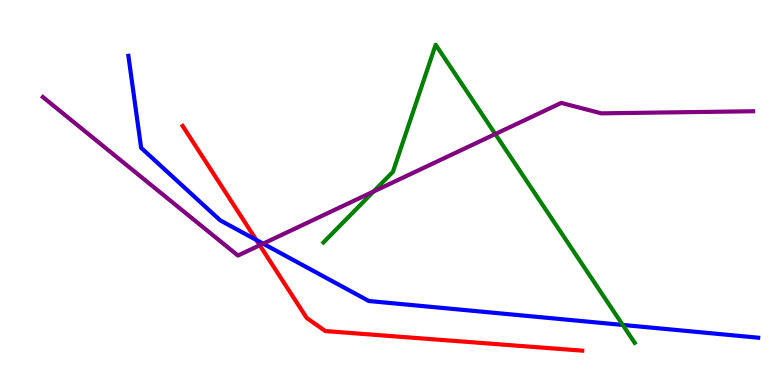[{'lines': ['blue', 'red'], 'intersections': [{'x': 3.31, 'y': 3.77}]}, {'lines': ['green', 'red'], 'intersections': []}, {'lines': ['purple', 'red'], 'intersections': [{'x': 3.35, 'y': 3.63}]}, {'lines': ['blue', 'green'], 'intersections': [{'x': 8.04, 'y': 1.56}]}, {'lines': ['blue', 'purple'], 'intersections': [{'x': 3.4, 'y': 3.67}]}, {'lines': ['green', 'purple'], 'intersections': [{'x': 4.82, 'y': 5.03}, {'x': 6.39, 'y': 6.52}]}]